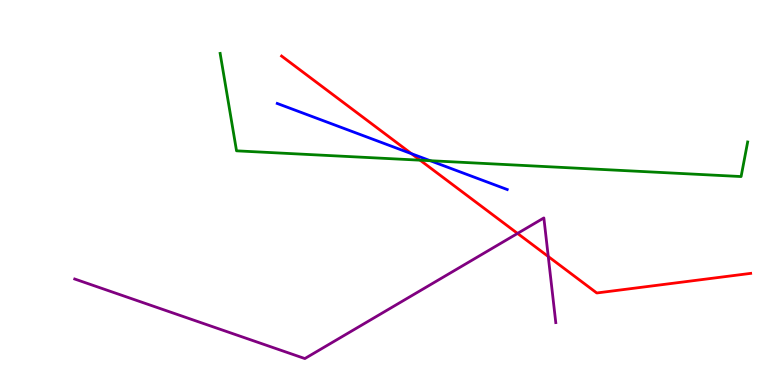[{'lines': ['blue', 'red'], 'intersections': [{'x': 5.31, 'y': 6.01}]}, {'lines': ['green', 'red'], 'intersections': [{'x': 5.42, 'y': 5.84}]}, {'lines': ['purple', 'red'], 'intersections': [{'x': 6.68, 'y': 3.94}, {'x': 7.07, 'y': 3.34}]}, {'lines': ['blue', 'green'], 'intersections': [{'x': 5.55, 'y': 5.83}]}, {'lines': ['blue', 'purple'], 'intersections': []}, {'lines': ['green', 'purple'], 'intersections': []}]